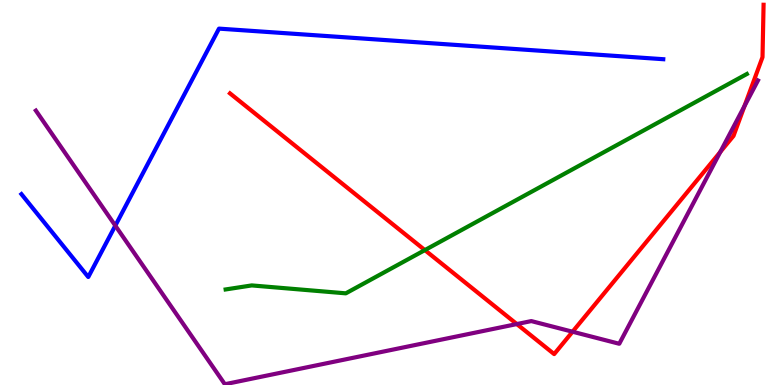[{'lines': ['blue', 'red'], 'intersections': []}, {'lines': ['green', 'red'], 'intersections': [{'x': 5.48, 'y': 3.5}]}, {'lines': ['purple', 'red'], 'intersections': [{'x': 6.67, 'y': 1.58}, {'x': 7.39, 'y': 1.38}, {'x': 9.29, 'y': 6.05}, {'x': 9.61, 'y': 7.25}]}, {'lines': ['blue', 'green'], 'intersections': []}, {'lines': ['blue', 'purple'], 'intersections': [{'x': 1.49, 'y': 4.14}]}, {'lines': ['green', 'purple'], 'intersections': []}]